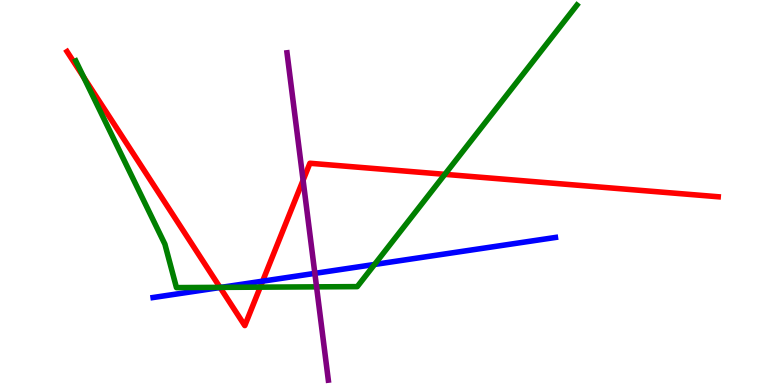[{'lines': ['blue', 'red'], 'intersections': [{'x': 2.84, 'y': 2.53}, {'x': 3.39, 'y': 2.7}]}, {'lines': ['green', 'red'], 'intersections': [{'x': 1.08, 'y': 7.99}, {'x': 2.84, 'y': 2.54}, {'x': 3.36, 'y': 2.54}, {'x': 5.74, 'y': 5.47}]}, {'lines': ['purple', 'red'], 'intersections': [{'x': 3.91, 'y': 5.32}]}, {'lines': ['blue', 'green'], 'intersections': [{'x': 2.85, 'y': 2.54}, {'x': 4.83, 'y': 3.13}]}, {'lines': ['blue', 'purple'], 'intersections': [{'x': 4.06, 'y': 2.9}]}, {'lines': ['green', 'purple'], 'intersections': [{'x': 4.08, 'y': 2.55}]}]